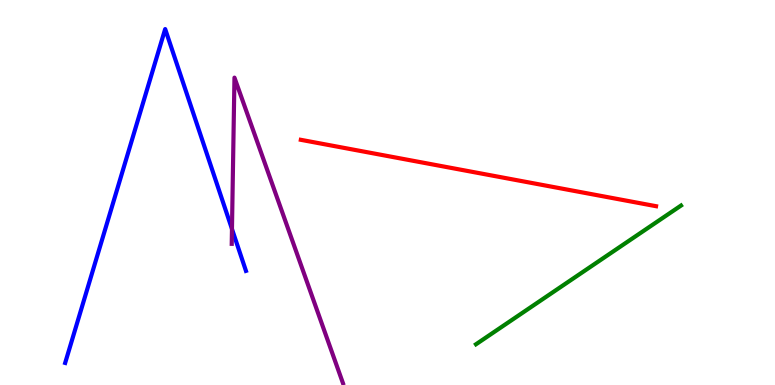[{'lines': ['blue', 'red'], 'intersections': []}, {'lines': ['green', 'red'], 'intersections': []}, {'lines': ['purple', 'red'], 'intersections': []}, {'lines': ['blue', 'green'], 'intersections': []}, {'lines': ['blue', 'purple'], 'intersections': [{'x': 2.99, 'y': 4.05}]}, {'lines': ['green', 'purple'], 'intersections': []}]